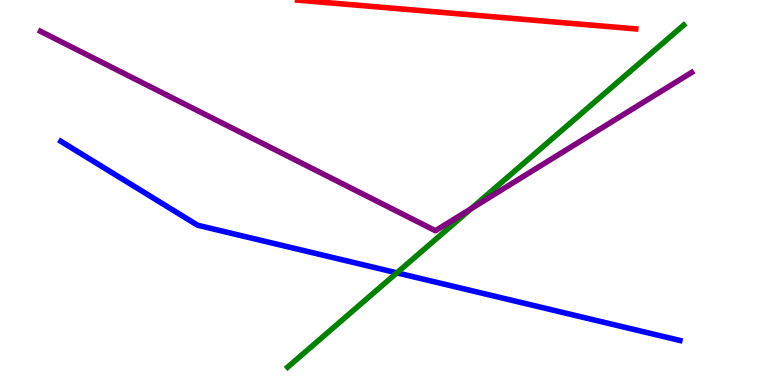[{'lines': ['blue', 'red'], 'intersections': []}, {'lines': ['green', 'red'], 'intersections': []}, {'lines': ['purple', 'red'], 'intersections': []}, {'lines': ['blue', 'green'], 'intersections': [{'x': 5.12, 'y': 2.91}]}, {'lines': ['blue', 'purple'], 'intersections': []}, {'lines': ['green', 'purple'], 'intersections': [{'x': 6.08, 'y': 4.58}]}]